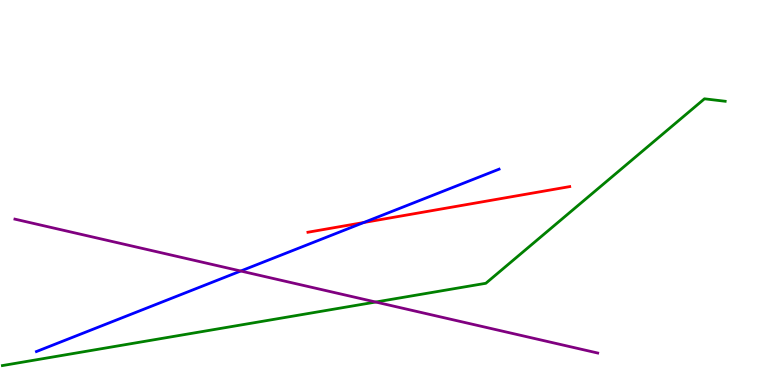[{'lines': ['blue', 'red'], 'intersections': [{'x': 4.69, 'y': 4.22}]}, {'lines': ['green', 'red'], 'intersections': []}, {'lines': ['purple', 'red'], 'intersections': []}, {'lines': ['blue', 'green'], 'intersections': []}, {'lines': ['blue', 'purple'], 'intersections': [{'x': 3.11, 'y': 2.96}]}, {'lines': ['green', 'purple'], 'intersections': [{'x': 4.85, 'y': 2.16}]}]